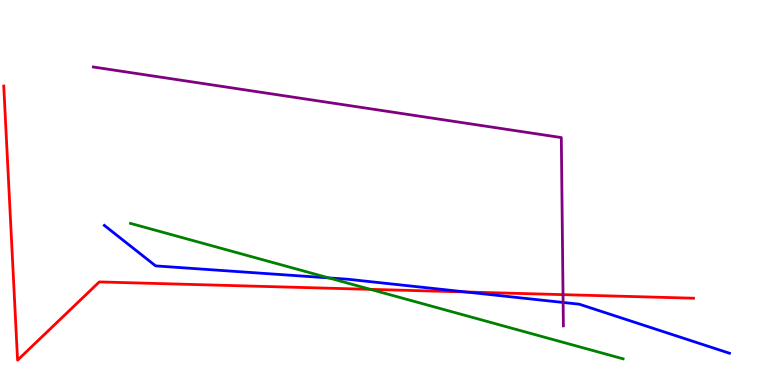[{'lines': ['blue', 'red'], 'intersections': [{'x': 6.01, 'y': 2.42}]}, {'lines': ['green', 'red'], 'intersections': [{'x': 4.78, 'y': 2.48}]}, {'lines': ['purple', 'red'], 'intersections': [{'x': 7.26, 'y': 2.35}]}, {'lines': ['blue', 'green'], 'intersections': [{'x': 4.24, 'y': 2.78}]}, {'lines': ['blue', 'purple'], 'intersections': [{'x': 7.27, 'y': 2.14}]}, {'lines': ['green', 'purple'], 'intersections': []}]